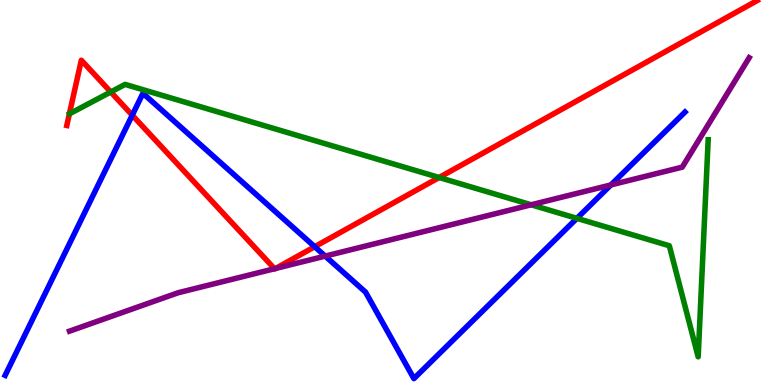[{'lines': ['blue', 'red'], 'intersections': [{'x': 1.71, 'y': 7.01}, {'x': 4.06, 'y': 3.59}]}, {'lines': ['green', 'red'], 'intersections': [{'x': 1.43, 'y': 7.61}, {'x': 5.67, 'y': 5.39}]}, {'lines': ['purple', 'red'], 'intersections': [{'x': 3.54, 'y': 3.02}, {'x': 3.56, 'y': 3.03}]}, {'lines': ['blue', 'green'], 'intersections': [{'x': 7.44, 'y': 4.33}]}, {'lines': ['blue', 'purple'], 'intersections': [{'x': 4.2, 'y': 3.35}, {'x': 7.88, 'y': 5.2}]}, {'lines': ['green', 'purple'], 'intersections': [{'x': 6.85, 'y': 4.68}]}]